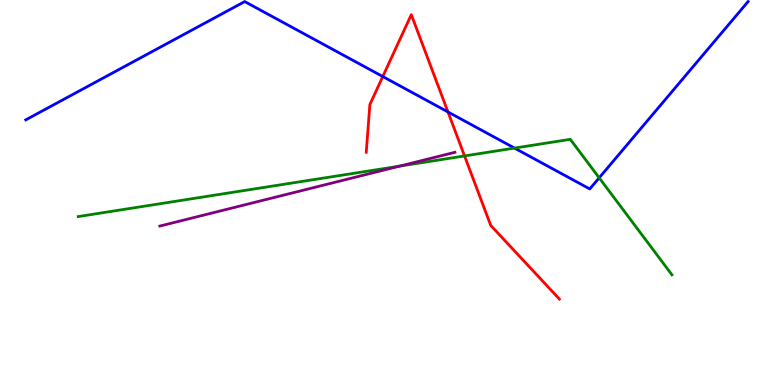[{'lines': ['blue', 'red'], 'intersections': [{'x': 4.94, 'y': 8.01}, {'x': 5.78, 'y': 7.09}]}, {'lines': ['green', 'red'], 'intersections': [{'x': 5.99, 'y': 5.95}]}, {'lines': ['purple', 'red'], 'intersections': []}, {'lines': ['blue', 'green'], 'intersections': [{'x': 6.64, 'y': 6.15}, {'x': 7.73, 'y': 5.38}]}, {'lines': ['blue', 'purple'], 'intersections': []}, {'lines': ['green', 'purple'], 'intersections': [{'x': 5.16, 'y': 5.69}]}]